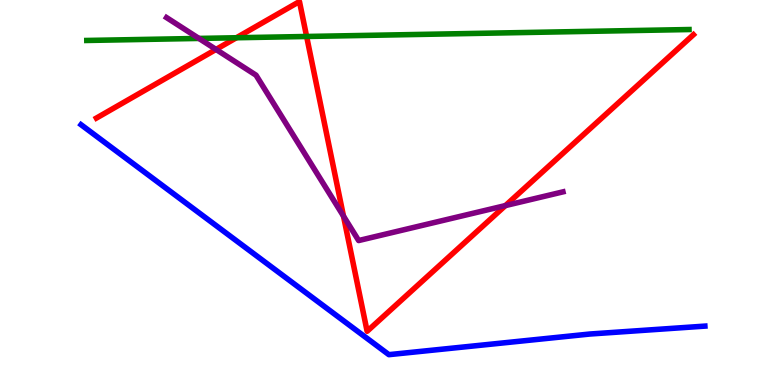[{'lines': ['blue', 'red'], 'intersections': []}, {'lines': ['green', 'red'], 'intersections': [{'x': 3.05, 'y': 9.02}, {'x': 3.96, 'y': 9.05}]}, {'lines': ['purple', 'red'], 'intersections': [{'x': 2.79, 'y': 8.72}, {'x': 4.43, 'y': 4.39}, {'x': 6.52, 'y': 4.66}]}, {'lines': ['blue', 'green'], 'intersections': []}, {'lines': ['blue', 'purple'], 'intersections': []}, {'lines': ['green', 'purple'], 'intersections': [{'x': 2.57, 'y': 9.0}]}]